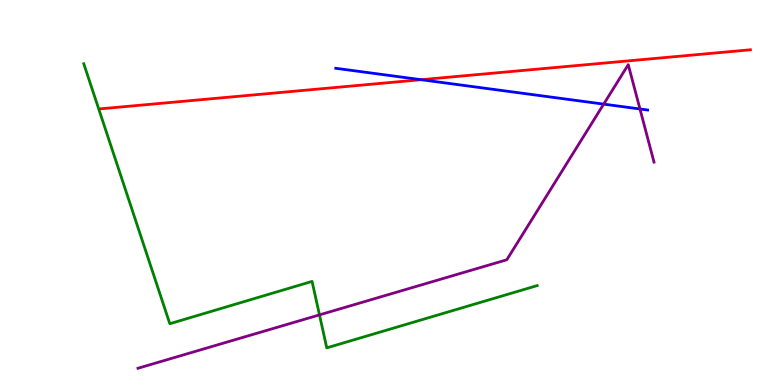[{'lines': ['blue', 'red'], 'intersections': [{'x': 5.43, 'y': 7.93}]}, {'lines': ['green', 'red'], 'intersections': []}, {'lines': ['purple', 'red'], 'intersections': []}, {'lines': ['blue', 'green'], 'intersections': []}, {'lines': ['blue', 'purple'], 'intersections': [{'x': 7.79, 'y': 7.3}, {'x': 8.26, 'y': 7.17}]}, {'lines': ['green', 'purple'], 'intersections': [{'x': 4.12, 'y': 1.82}]}]